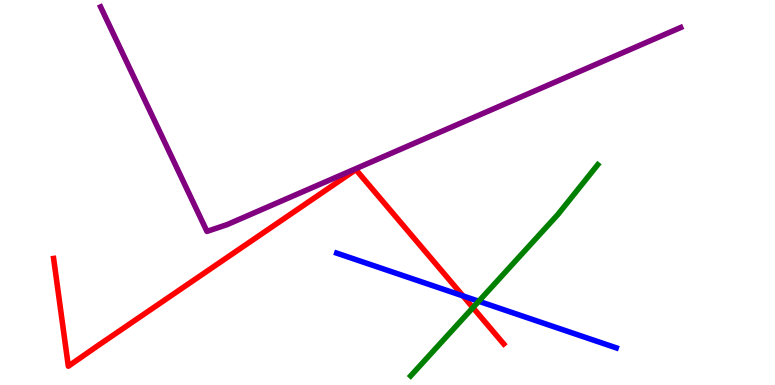[{'lines': ['blue', 'red'], 'intersections': [{'x': 5.97, 'y': 2.31}]}, {'lines': ['green', 'red'], 'intersections': [{'x': 6.1, 'y': 2.01}]}, {'lines': ['purple', 'red'], 'intersections': []}, {'lines': ['blue', 'green'], 'intersections': [{'x': 6.18, 'y': 2.18}]}, {'lines': ['blue', 'purple'], 'intersections': []}, {'lines': ['green', 'purple'], 'intersections': []}]